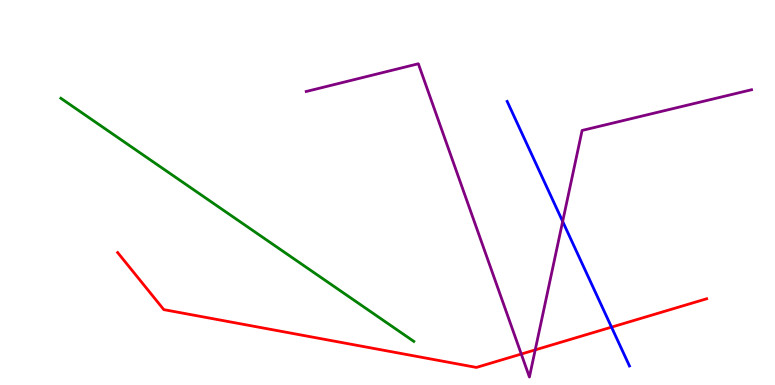[{'lines': ['blue', 'red'], 'intersections': [{'x': 7.89, 'y': 1.5}]}, {'lines': ['green', 'red'], 'intersections': []}, {'lines': ['purple', 'red'], 'intersections': [{'x': 6.73, 'y': 0.804}, {'x': 6.91, 'y': 0.912}]}, {'lines': ['blue', 'green'], 'intersections': []}, {'lines': ['blue', 'purple'], 'intersections': [{'x': 7.26, 'y': 4.25}]}, {'lines': ['green', 'purple'], 'intersections': []}]